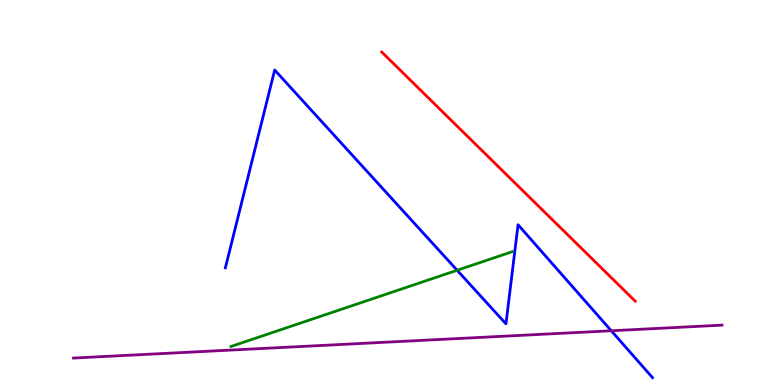[{'lines': ['blue', 'red'], 'intersections': []}, {'lines': ['green', 'red'], 'intersections': []}, {'lines': ['purple', 'red'], 'intersections': []}, {'lines': ['blue', 'green'], 'intersections': [{'x': 5.9, 'y': 2.98}]}, {'lines': ['blue', 'purple'], 'intersections': [{'x': 7.89, 'y': 1.41}]}, {'lines': ['green', 'purple'], 'intersections': []}]